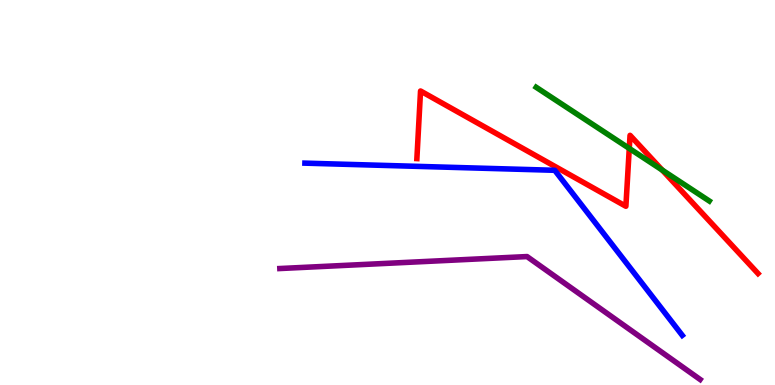[{'lines': ['blue', 'red'], 'intersections': []}, {'lines': ['green', 'red'], 'intersections': [{'x': 8.12, 'y': 6.14}, {'x': 8.55, 'y': 5.58}]}, {'lines': ['purple', 'red'], 'intersections': []}, {'lines': ['blue', 'green'], 'intersections': []}, {'lines': ['blue', 'purple'], 'intersections': []}, {'lines': ['green', 'purple'], 'intersections': []}]